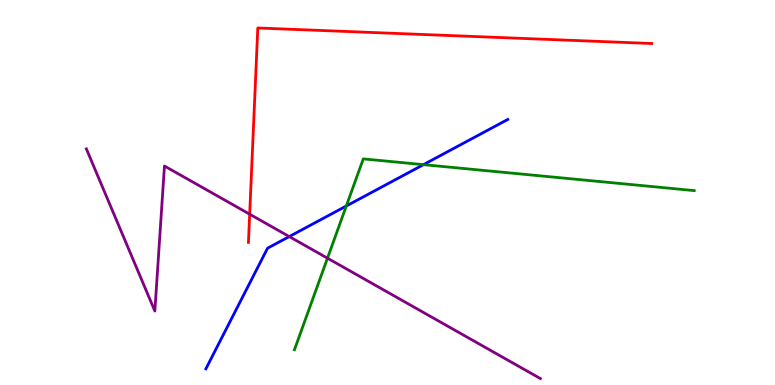[{'lines': ['blue', 'red'], 'intersections': []}, {'lines': ['green', 'red'], 'intersections': []}, {'lines': ['purple', 'red'], 'intersections': [{'x': 3.22, 'y': 4.44}]}, {'lines': ['blue', 'green'], 'intersections': [{'x': 4.47, 'y': 4.65}, {'x': 5.46, 'y': 5.72}]}, {'lines': ['blue', 'purple'], 'intersections': [{'x': 3.73, 'y': 3.86}]}, {'lines': ['green', 'purple'], 'intersections': [{'x': 4.23, 'y': 3.29}]}]